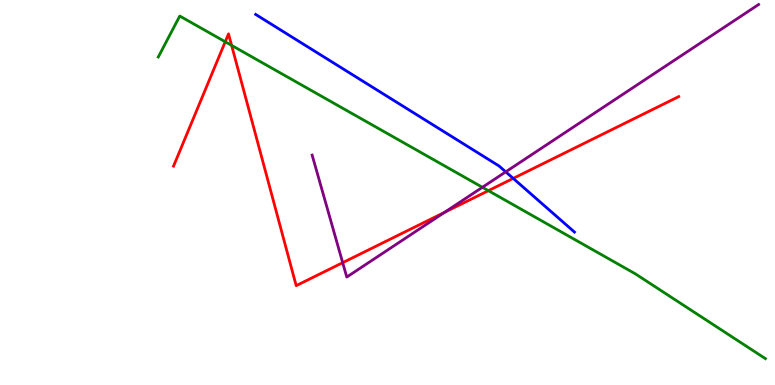[{'lines': ['blue', 'red'], 'intersections': [{'x': 6.62, 'y': 5.37}]}, {'lines': ['green', 'red'], 'intersections': [{'x': 2.91, 'y': 8.92}, {'x': 2.99, 'y': 8.82}, {'x': 6.3, 'y': 5.05}]}, {'lines': ['purple', 'red'], 'intersections': [{'x': 4.42, 'y': 3.18}, {'x': 5.74, 'y': 4.49}]}, {'lines': ['blue', 'green'], 'intersections': []}, {'lines': ['blue', 'purple'], 'intersections': [{'x': 6.53, 'y': 5.54}]}, {'lines': ['green', 'purple'], 'intersections': [{'x': 6.22, 'y': 5.14}]}]